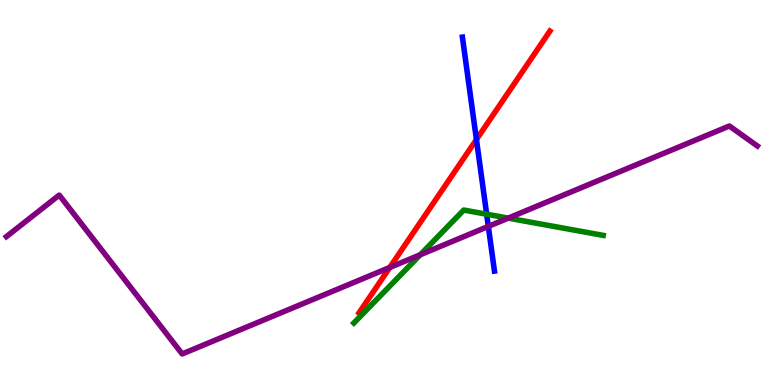[{'lines': ['blue', 'red'], 'intersections': [{'x': 6.15, 'y': 6.38}]}, {'lines': ['green', 'red'], 'intersections': []}, {'lines': ['purple', 'red'], 'intersections': [{'x': 5.03, 'y': 3.05}]}, {'lines': ['blue', 'green'], 'intersections': [{'x': 6.28, 'y': 4.44}]}, {'lines': ['blue', 'purple'], 'intersections': [{'x': 6.3, 'y': 4.12}]}, {'lines': ['green', 'purple'], 'intersections': [{'x': 5.42, 'y': 3.38}, {'x': 6.56, 'y': 4.33}]}]